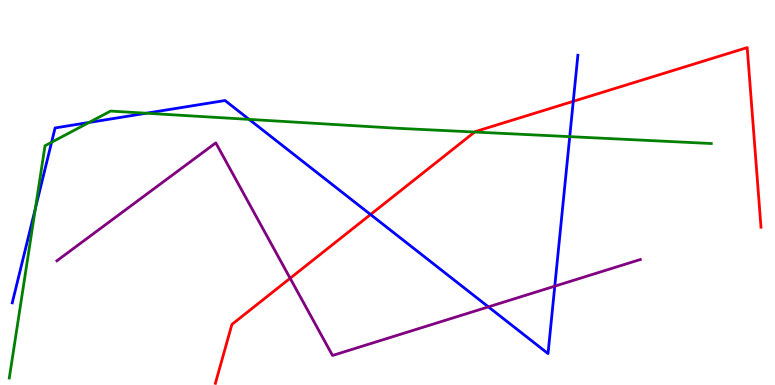[{'lines': ['blue', 'red'], 'intersections': [{'x': 4.78, 'y': 4.43}, {'x': 7.4, 'y': 7.37}]}, {'lines': ['green', 'red'], 'intersections': [{'x': 6.12, 'y': 6.57}]}, {'lines': ['purple', 'red'], 'intersections': [{'x': 3.74, 'y': 2.77}]}, {'lines': ['blue', 'green'], 'intersections': [{'x': 0.457, 'y': 4.59}, {'x': 0.666, 'y': 6.3}, {'x': 1.15, 'y': 6.82}, {'x': 1.89, 'y': 7.06}, {'x': 3.21, 'y': 6.9}, {'x': 7.35, 'y': 6.45}]}, {'lines': ['blue', 'purple'], 'intersections': [{'x': 6.3, 'y': 2.03}, {'x': 7.16, 'y': 2.57}]}, {'lines': ['green', 'purple'], 'intersections': []}]